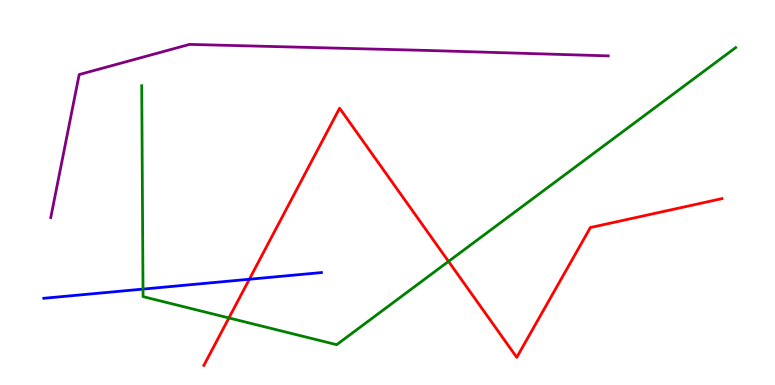[{'lines': ['blue', 'red'], 'intersections': [{'x': 3.22, 'y': 2.75}]}, {'lines': ['green', 'red'], 'intersections': [{'x': 2.95, 'y': 1.74}, {'x': 5.79, 'y': 3.21}]}, {'lines': ['purple', 'red'], 'intersections': []}, {'lines': ['blue', 'green'], 'intersections': [{'x': 1.85, 'y': 2.49}]}, {'lines': ['blue', 'purple'], 'intersections': []}, {'lines': ['green', 'purple'], 'intersections': []}]